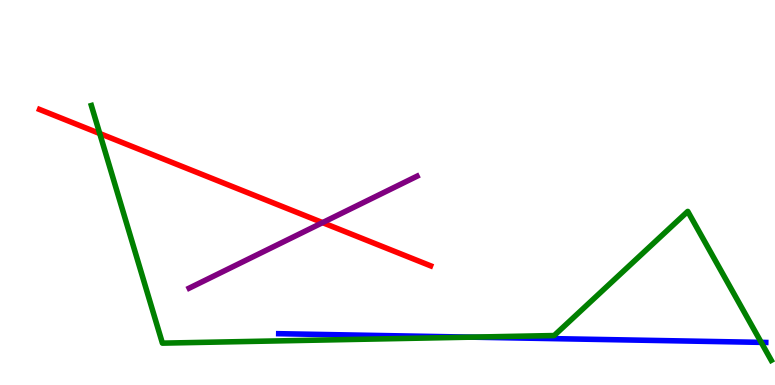[{'lines': ['blue', 'red'], 'intersections': []}, {'lines': ['green', 'red'], 'intersections': [{'x': 1.29, 'y': 6.53}]}, {'lines': ['purple', 'red'], 'intersections': [{'x': 4.16, 'y': 4.22}]}, {'lines': ['blue', 'green'], 'intersections': [{'x': 6.08, 'y': 1.24}, {'x': 9.82, 'y': 1.11}]}, {'lines': ['blue', 'purple'], 'intersections': []}, {'lines': ['green', 'purple'], 'intersections': []}]